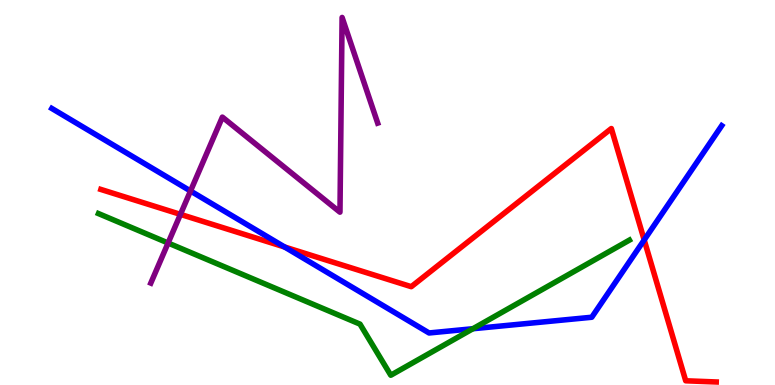[{'lines': ['blue', 'red'], 'intersections': [{'x': 3.67, 'y': 3.58}, {'x': 8.31, 'y': 3.77}]}, {'lines': ['green', 'red'], 'intersections': []}, {'lines': ['purple', 'red'], 'intersections': [{'x': 2.33, 'y': 4.43}]}, {'lines': ['blue', 'green'], 'intersections': [{'x': 6.1, 'y': 1.46}]}, {'lines': ['blue', 'purple'], 'intersections': [{'x': 2.46, 'y': 5.04}]}, {'lines': ['green', 'purple'], 'intersections': [{'x': 2.17, 'y': 3.69}]}]